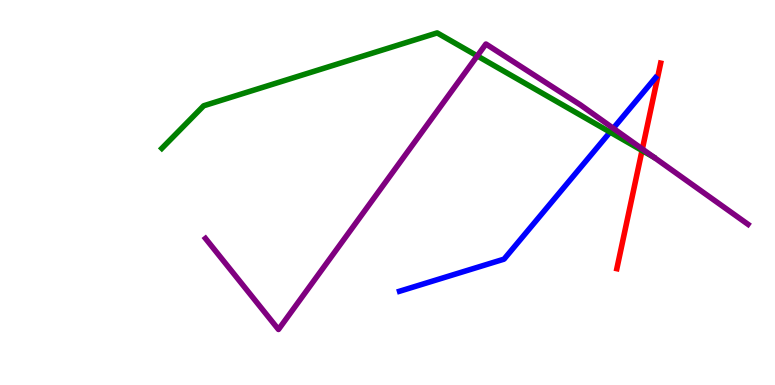[{'lines': ['blue', 'red'], 'intersections': []}, {'lines': ['green', 'red'], 'intersections': [{'x': 8.28, 'y': 6.09}]}, {'lines': ['purple', 'red'], 'intersections': [{'x': 8.29, 'y': 6.13}]}, {'lines': ['blue', 'green'], 'intersections': [{'x': 7.87, 'y': 6.57}]}, {'lines': ['blue', 'purple'], 'intersections': [{'x': 7.91, 'y': 6.67}]}, {'lines': ['green', 'purple'], 'intersections': [{'x': 6.16, 'y': 8.55}]}]